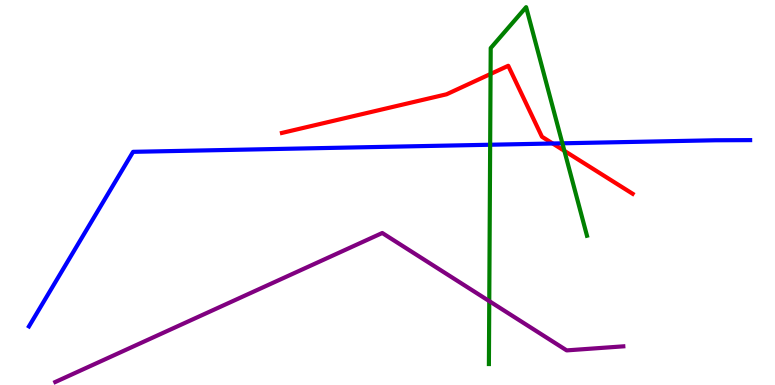[{'lines': ['blue', 'red'], 'intersections': [{'x': 7.13, 'y': 6.27}]}, {'lines': ['green', 'red'], 'intersections': [{'x': 6.33, 'y': 8.08}, {'x': 7.28, 'y': 6.08}]}, {'lines': ['purple', 'red'], 'intersections': []}, {'lines': ['blue', 'green'], 'intersections': [{'x': 6.32, 'y': 6.24}, {'x': 7.26, 'y': 6.28}]}, {'lines': ['blue', 'purple'], 'intersections': []}, {'lines': ['green', 'purple'], 'intersections': [{'x': 6.31, 'y': 2.18}]}]